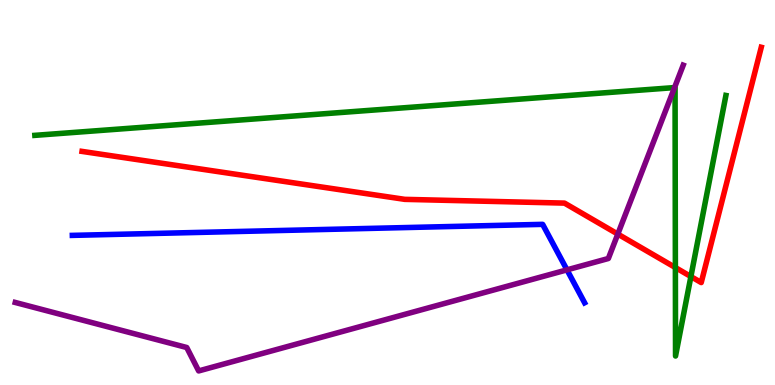[{'lines': ['blue', 'red'], 'intersections': []}, {'lines': ['green', 'red'], 'intersections': [{'x': 8.71, 'y': 3.05}, {'x': 8.91, 'y': 2.82}]}, {'lines': ['purple', 'red'], 'intersections': [{'x': 7.97, 'y': 3.92}]}, {'lines': ['blue', 'green'], 'intersections': []}, {'lines': ['blue', 'purple'], 'intersections': [{'x': 7.32, 'y': 2.99}]}, {'lines': ['green', 'purple'], 'intersections': [{'x': 8.7, 'y': 7.73}]}]